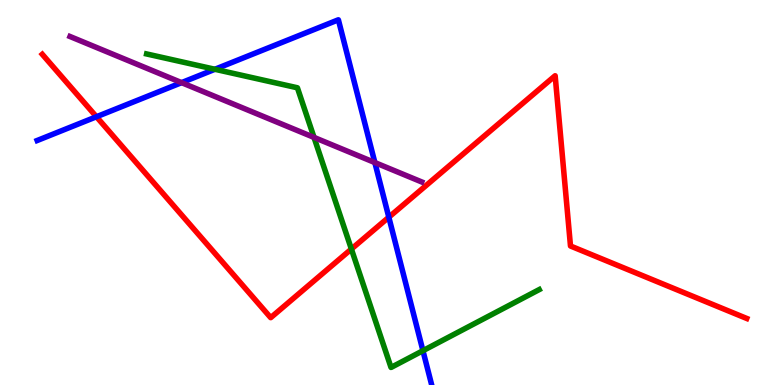[{'lines': ['blue', 'red'], 'intersections': [{'x': 1.24, 'y': 6.97}, {'x': 5.02, 'y': 4.36}]}, {'lines': ['green', 'red'], 'intersections': [{'x': 4.53, 'y': 3.53}]}, {'lines': ['purple', 'red'], 'intersections': []}, {'lines': ['blue', 'green'], 'intersections': [{'x': 2.77, 'y': 8.2}, {'x': 5.46, 'y': 0.891}]}, {'lines': ['blue', 'purple'], 'intersections': [{'x': 2.34, 'y': 7.85}, {'x': 4.84, 'y': 5.78}]}, {'lines': ['green', 'purple'], 'intersections': [{'x': 4.05, 'y': 6.43}]}]